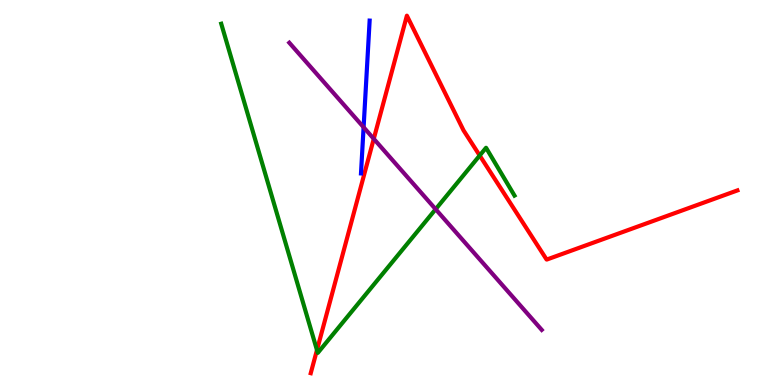[{'lines': ['blue', 'red'], 'intersections': []}, {'lines': ['green', 'red'], 'intersections': [{'x': 4.09, 'y': 0.907}, {'x': 6.19, 'y': 5.96}]}, {'lines': ['purple', 'red'], 'intersections': [{'x': 4.82, 'y': 6.39}]}, {'lines': ['blue', 'green'], 'intersections': []}, {'lines': ['blue', 'purple'], 'intersections': [{'x': 4.69, 'y': 6.69}]}, {'lines': ['green', 'purple'], 'intersections': [{'x': 5.62, 'y': 4.57}]}]